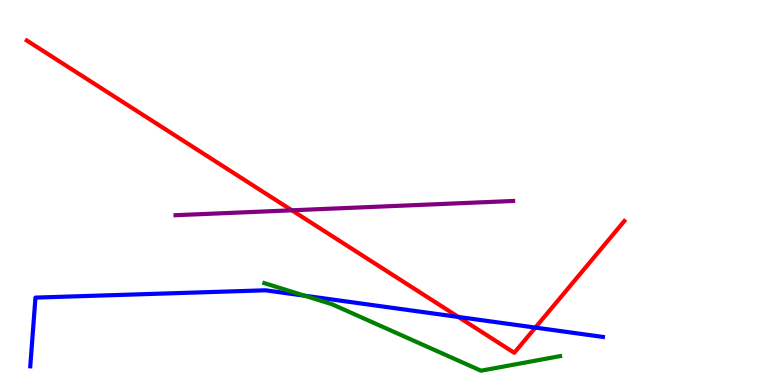[{'lines': ['blue', 'red'], 'intersections': [{'x': 5.91, 'y': 1.77}, {'x': 6.91, 'y': 1.49}]}, {'lines': ['green', 'red'], 'intersections': []}, {'lines': ['purple', 'red'], 'intersections': [{'x': 3.77, 'y': 4.54}]}, {'lines': ['blue', 'green'], 'intersections': [{'x': 3.93, 'y': 2.32}]}, {'lines': ['blue', 'purple'], 'intersections': []}, {'lines': ['green', 'purple'], 'intersections': []}]